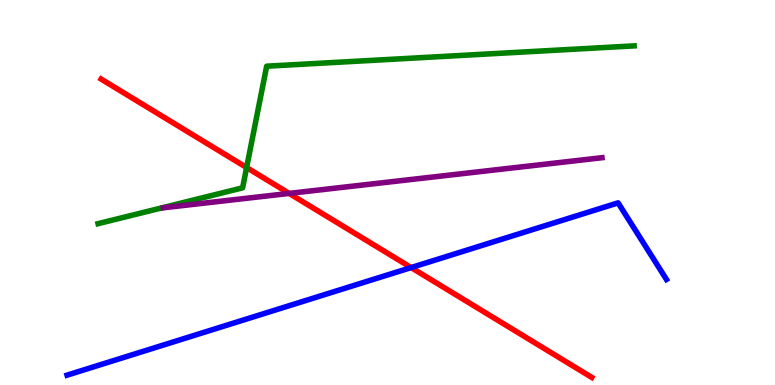[{'lines': ['blue', 'red'], 'intersections': [{'x': 5.3, 'y': 3.05}]}, {'lines': ['green', 'red'], 'intersections': [{'x': 3.18, 'y': 5.65}]}, {'lines': ['purple', 'red'], 'intersections': [{'x': 3.73, 'y': 4.98}]}, {'lines': ['blue', 'green'], 'intersections': []}, {'lines': ['blue', 'purple'], 'intersections': []}, {'lines': ['green', 'purple'], 'intersections': []}]